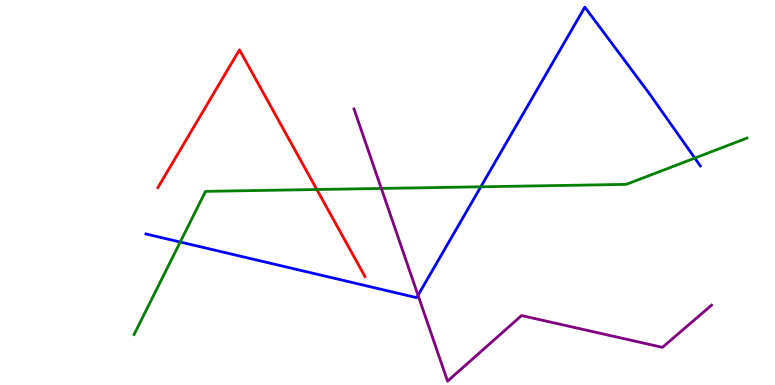[{'lines': ['blue', 'red'], 'intersections': []}, {'lines': ['green', 'red'], 'intersections': [{'x': 4.09, 'y': 5.08}]}, {'lines': ['purple', 'red'], 'intersections': []}, {'lines': ['blue', 'green'], 'intersections': [{'x': 2.33, 'y': 3.71}, {'x': 6.2, 'y': 5.15}, {'x': 8.97, 'y': 5.89}]}, {'lines': ['blue', 'purple'], 'intersections': [{'x': 5.39, 'y': 2.33}]}, {'lines': ['green', 'purple'], 'intersections': [{'x': 4.92, 'y': 5.11}]}]